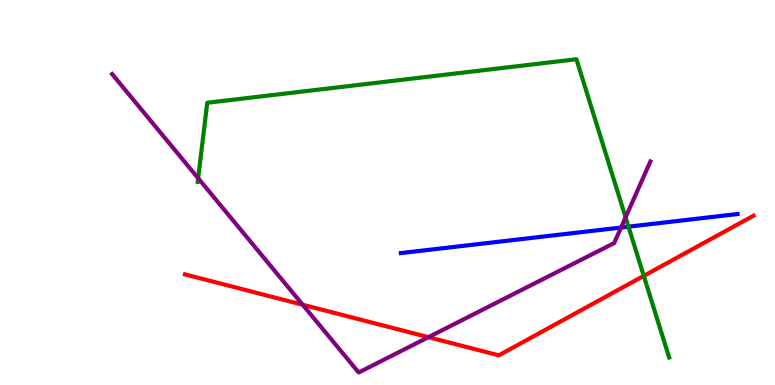[{'lines': ['blue', 'red'], 'intersections': []}, {'lines': ['green', 'red'], 'intersections': [{'x': 8.31, 'y': 2.83}]}, {'lines': ['purple', 'red'], 'intersections': [{'x': 3.91, 'y': 2.08}, {'x': 5.53, 'y': 1.24}]}, {'lines': ['blue', 'green'], 'intersections': [{'x': 8.11, 'y': 4.11}]}, {'lines': ['blue', 'purple'], 'intersections': [{'x': 8.01, 'y': 4.09}]}, {'lines': ['green', 'purple'], 'intersections': [{'x': 2.56, 'y': 5.37}, {'x': 8.07, 'y': 4.35}]}]